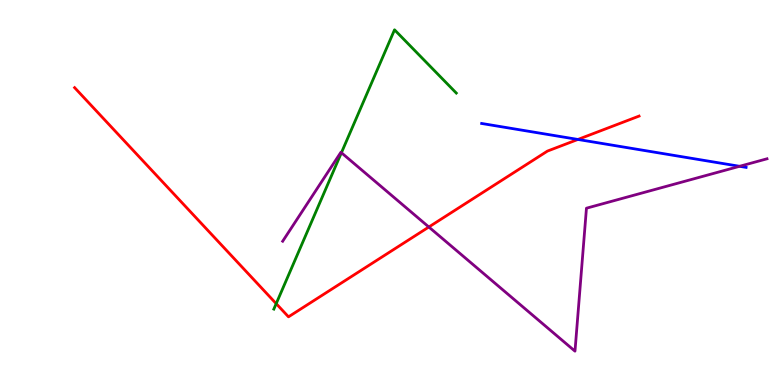[{'lines': ['blue', 'red'], 'intersections': [{'x': 7.46, 'y': 6.38}]}, {'lines': ['green', 'red'], 'intersections': [{'x': 3.56, 'y': 2.11}]}, {'lines': ['purple', 'red'], 'intersections': [{'x': 5.53, 'y': 4.1}]}, {'lines': ['blue', 'green'], 'intersections': []}, {'lines': ['blue', 'purple'], 'intersections': [{'x': 9.54, 'y': 5.68}]}, {'lines': ['green', 'purple'], 'intersections': [{'x': 4.41, 'y': 6.03}]}]